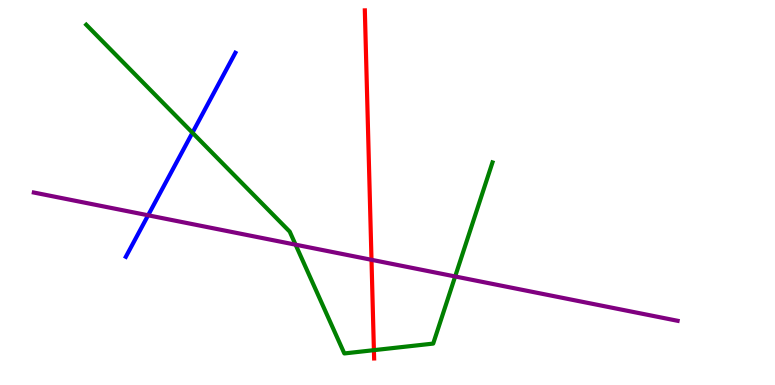[{'lines': ['blue', 'red'], 'intersections': []}, {'lines': ['green', 'red'], 'intersections': [{'x': 4.82, 'y': 0.905}]}, {'lines': ['purple', 'red'], 'intersections': [{'x': 4.79, 'y': 3.25}]}, {'lines': ['blue', 'green'], 'intersections': [{'x': 2.48, 'y': 6.55}]}, {'lines': ['blue', 'purple'], 'intersections': [{'x': 1.91, 'y': 4.41}]}, {'lines': ['green', 'purple'], 'intersections': [{'x': 3.81, 'y': 3.64}, {'x': 5.87, 'y': 2.82}]}]